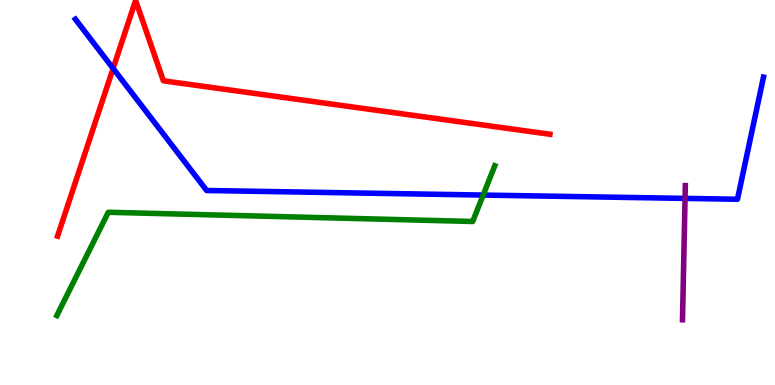[{'lines': ['blue', 'red'], 'intersections': [{'x': 1.46, 'y': 8.22}]}, {'lines': ['green', 'red'], 'intersections': []}, {'lines': ['purple', 'red'], 'intersections': []}, {'lines': ['blue', 'green'], 'intersections': [{'x': 6.23, 'y': 4.93}]}, {'lines': ['blue', 'purple'], 'intersections': [{'x': 8.84, 'y': 4.85}]}, {'lines': ['green', 'purple'], 'intersections': []}]